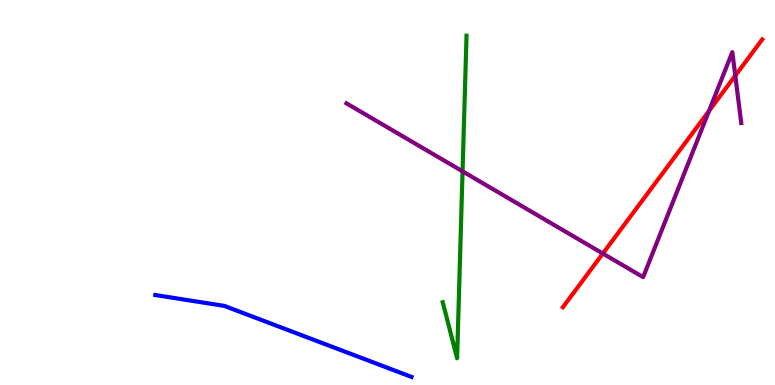[{'lines': ['blue', 'red'], 'intersections': []}, {'lines': ['green', 'red'], 'intersections': []}, {'lines': ['purple', 'red'], 'intersections': [{'x': 7.78, 'y': 3.41}, {'x': 9.15, 'y': 7.12}, {'x': 9.49, 'y': 8.04}]}, {'lines': ['blue', 'green'], 'intersections': []}, {'lines': ['blue', 'purple'], 'intersections': []}, {'lines': ['green', 'purple'], 'intersections': [{'x': 5.97, 'y': 5.55}]}]